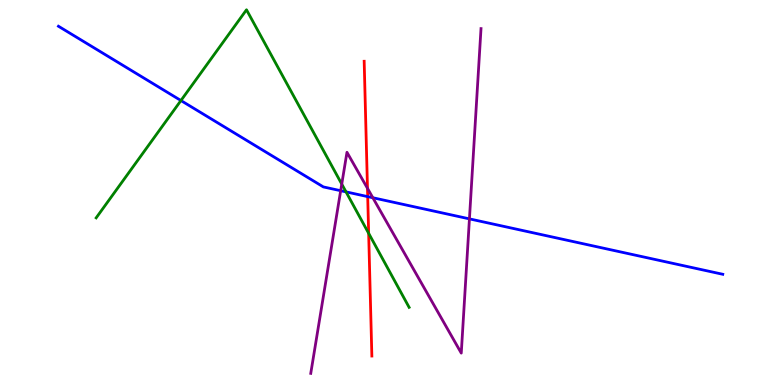[{'lines': ['blue', 'red'], 'intersections': [{'x': 4.74, 'y': 4.89}]}, {'lines': ['green', 'red'], 'intersections': [{'x': 4.76, 'y': 3.94}]}, {'lines': ['purple', 'red'], 'intersections': [{'x': 4.74, 'y': 5.11}]}, {'lines': ['blue', 'green'], 'intersections': [{'x': 2.33, 'y': 7.39}, {'x': 4.46, 'y': 5.02}]}, {'lines': ['blue', 'purple'], 'intersections': [{'x': 4.4, 'y': 5.05}, {'x': 4.81, 'y': 4.86}, {'x': 6.06, 'y': 4.32}]}, {'lines': ['green', 'purple'], 'intersections': [{'x': 4.41, 'y': 5.22}]}]